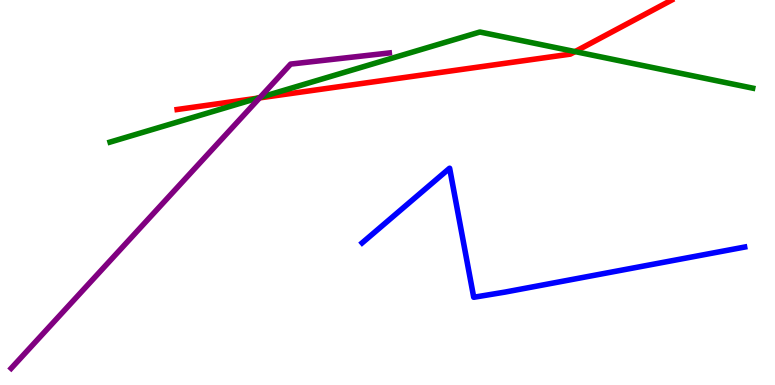[{'lines': ['blue', 'red'], 'intersections': []}, {'lines': ['green', 'red'], 'intersections': [{'x': 3.32, 'y': 7.45}, {'x': 7.42, 'y': 8.66}]}, {'lines': ['purple', 'red'], 'intersections': [{'x': 3.35, 'y': 7.46}]}, {'lines': ['blue', 'green'], 'intersections': []}, {'lines': ['blue', 'purple'], 'intersections': []}, {'lines': ['green', 'purple'], 'intersections': [{'x': 3.35, 'y': 7.47}]}]